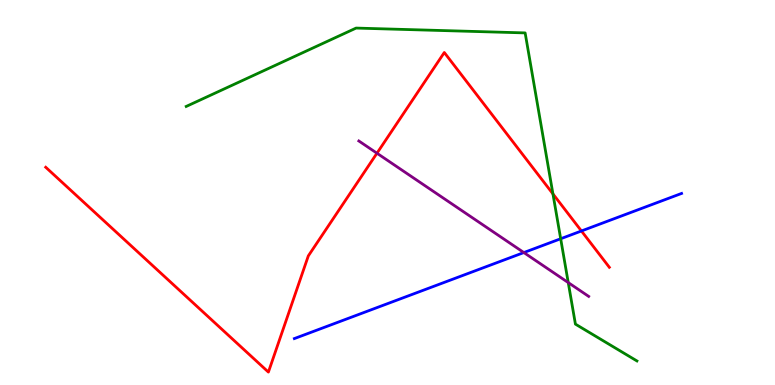[{'lines': ['blue', 'red'], 'intersections': [{'x': 7.5, 'y': 4.0}]}, {'lines': ['green', 'red'], 'intersections': [{'x': 7.13, 'y': 4.96}]}, {'lines': ['purple', 'red'], 'intersections': [{'x': 4.86, 'y': 6.02}]}, {'lines': ['blue', 'green'], 'intersections': [{'x': 7.23, 'y': 3.8}]}, {'lines': ['blue', 'purple'], 'intersections': [{'x': 6.76, 'y': 3.44}]}, {'lines': ['green', 'purple'], 'intersections': [{'x': 7.33, 'y': 2.66}]}]